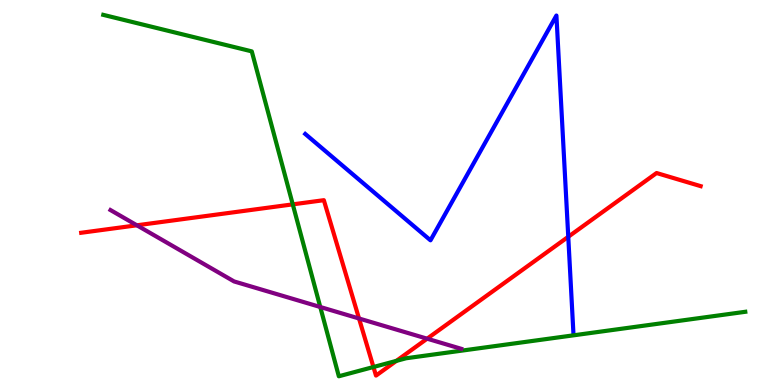[{'lines': ['blue', 'red'], 'intersections': [{'x': 7.33, 'y': 3.85}]}, {'lines': ['green', 'red'], 'intersections': [{'x': 3.78, 'y': 4.69}, {'x': 4.82, 'y': 0.467}, {'x': 5.11, 'y': 0.627}]}, {'lines': ['purple', 'red'], 'intersections': [{'x': 1.77, 'y': 4.15}, {'x': 4.63, 'y': 1.73}, {'x': 5.51, 'y': 1.2}]}, {'lines': ['blue', 'green'], 'intersections': []}, {'lines': ['blue', 'purple'], 'intersections': []}, {'lines': ['green', 'purple'], 'intersections': [{'x': 4.13, 'y': 2.03}]}]